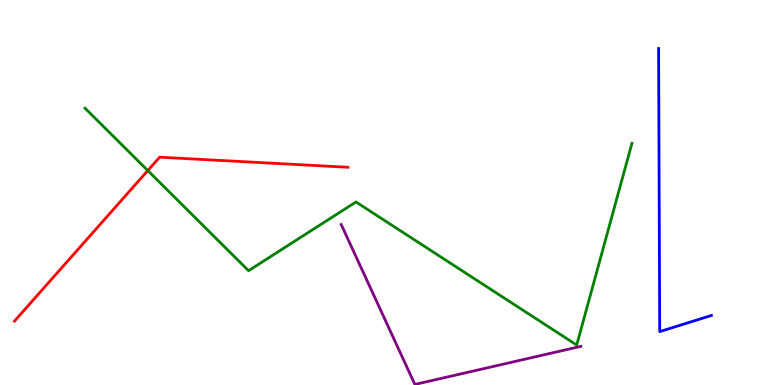[{'lines': ['blue', 'red'], 'intersections': []}, {'lines': ['green', 'red'], 'intersections': [{'x': 1.91, 'y': 5.57}]}, {'lines': ['purple', 'red'], 'intersections': []}, {'lines': ['blue', 'green'], 'intersections': []}, {'lines': ['blue', 'purple'], 'intersections': []}, {'lines': ['green', 'purple'], 'intersections': []}]